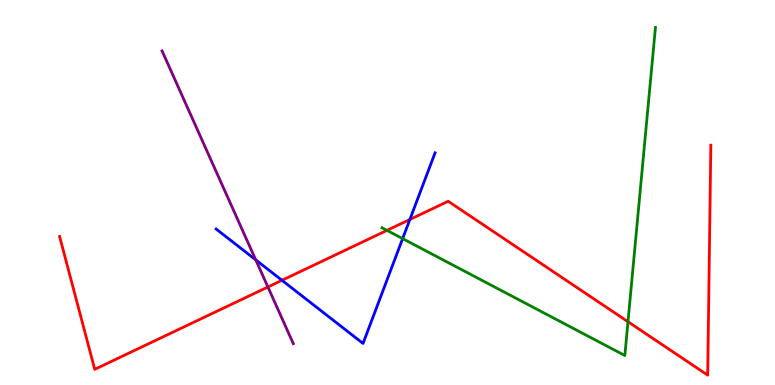[{'lines': ['blue', 'red'], 'intersections': [{'x': 3.64, 'y': 2.72}, {'x': 5.29, 'y': 4.3}]}, {'lines': ['green', 'red'], 'intersections': [{'x': 4.99, 'y': 4.02}, {'x': 8.1, 'y': 1.64}]}, {'lines': ['purple', 'red'], 'intersections': [{'x': 3.46, 'y': 2.55}]}, {'lines': ['blue', 'green'], 'intersections': [{'x': 5.2, 'y': 3.8}]}, {'lines': ['blue', 'purple'], 'intersections': [{'x': 3.3, 'y': 3.25}]}, {'lines': ['green', 'purple'], 'intersections': []}]